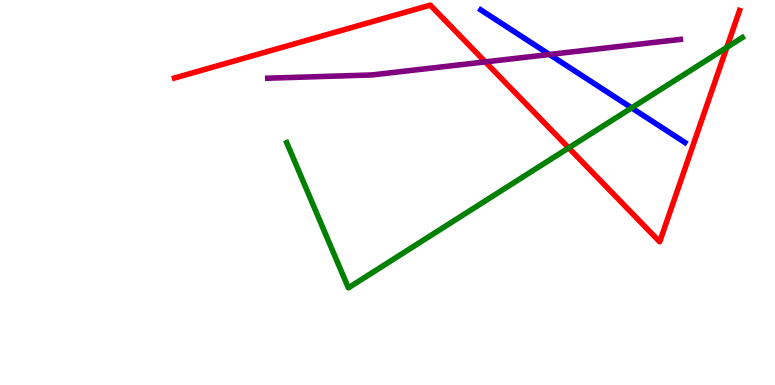[{'lines': ['blue', 'red'], 'intersections': []}, {'lines': ['green', 'red'], 'intersections': [{'x': 7.34, 'y': 6.16}, {'x': 9.38, 'y': 8.77}]}, {'lines': ['purple', 'red'], 'intersections': [{'x': 6.26, 'y': 8.39}]}, {'lines': ['blue', 'green'], 'intersections': [{'x': 8.15, 'y': 7.2}]}, {'lines': ['blue', 'purple'], 'intersections': [{'x': 7.09, 'y': 8.58}]}, {'lines': ['green', 'purple'], 'intersections': []}]